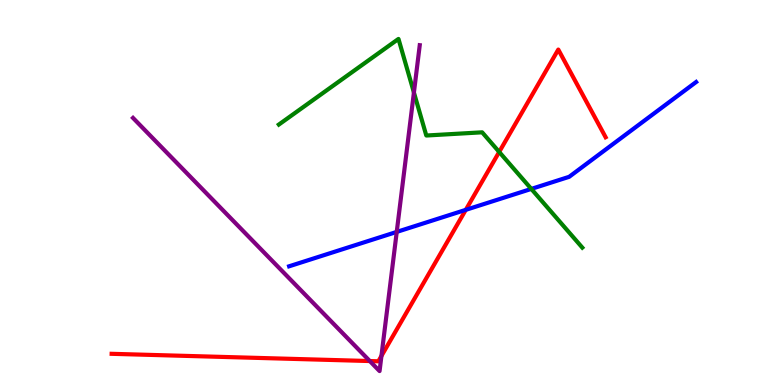[{'lines': ['blue', 'red'], 'intersections': [{'x': 6.01, 'y': 4.55}]}, {'lines': ['green', 'red'], 'intersections': [{'x': 6.44, 'y': 6.05}]}, {'lines': ['purple', 'red'], 'intersections': [{'x': 4.77, 'y': 0.622}, {'x': 4.92, 'y': 0.754}]}, {'lines': ['blue', 'green'], 'intersections': [{'x': 6.86, 'y': 5.09}]}, {'lines': ['blue', 'purple'], 'intersections': [{'x': 5.12, 'y': 3.98}]}, {'lines': ['green', 'purple'], 'intersections': [{'x': 5.34, 'y': 7.6}]}]